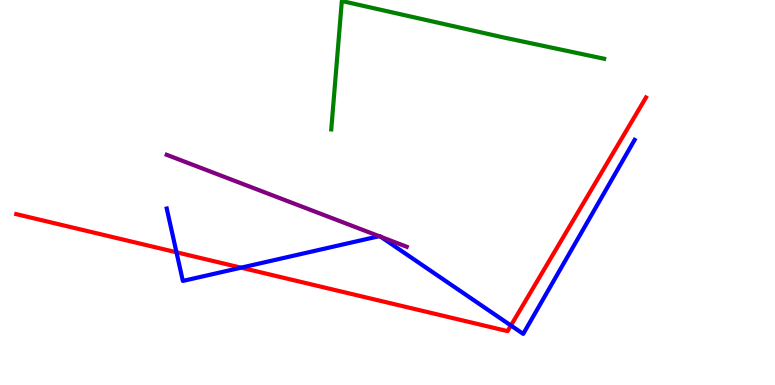[{'lines': ['blue', 'red'], 'intersections': [{'x': 2.28, 'y': 3.45}, {'x': 3.11, 'y': 3.05}, {'x': 6.59, 'y': 1.55}]}, {'lines': ['green', 'red'], 'intersections': []}, {'lines': ['purple', 'red'], 'intersections': []}, {'lines': ['blue', 'green'], 'intersections': []}, {'lines': ['blue', 'purple'], 'intersections': [{'x': 4.89, 'y': 3.87}, {'x': 4.91, 'y': 3.85}]}, {'lines': ['green', 'purple'], 'intersections': []}]